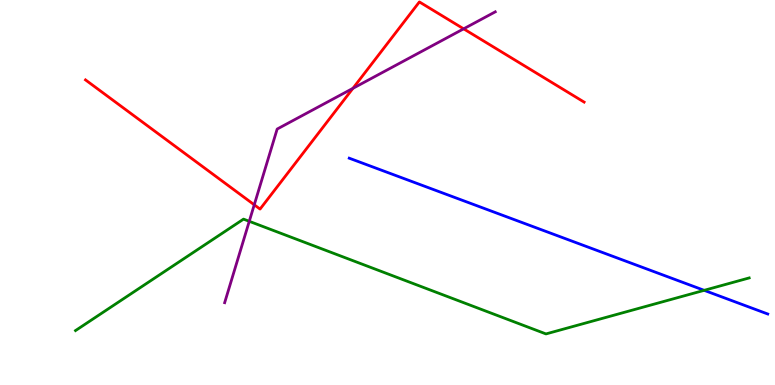[{'lines': ['blue', 'red'], 'intersections': []}, {'lines': ['green', 'red'], 'intersections': []}, {'lines': ['purple', 'red'], 'intersections': [{'x': 3.28, 'y': 4.68}, {'x': 4.55, 'y': 7.71}, {'x': 5.98, 'y': 9.25}]}, {'lines': ['blue', 'green'], 'intersections': [{'x': 9.09, 'y': 2.46}]}, {'lines': ['blue', 'purple'], 'intersections': []}, {'lines': ['green', 'purple'], 'intersections': [{'x': 3.22, 'y': 4.25}]}]